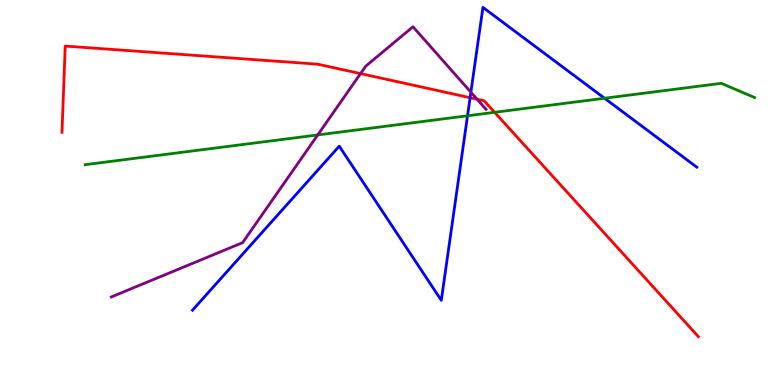[{'lines': ['blue', 'red'], 'intersections': [{'x': 6.07, 'y': 7.46}]}, {'lines': ['green', 'red'], 'intersections': [{'x': 6.38, 'y': 7.08}]}, {'lines': ['purple', 'red'], 'intersections': [{'x': 4.65, 'y': 8.09}, {'x': 6.16, 'y': 7.42}]}, {'lines': ['blue', 'green'], 'intersections': [{'x': 6.03, 'y': 6.99}, {'x': 7.8, 'y': 7.45}]}, {'lines': ['blue', 'purple'], 'intersections': [{'x': 6.08, 'y': 7.6}]}, {'lines': ['green', 'purple'], 'intersections': [{'x': 4.1, 'y': 6.5}]}]